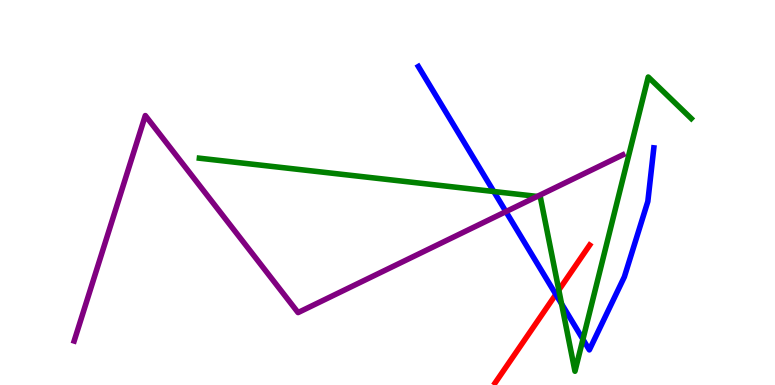[{'lines': ['blue', 'red'], 'intersections': [{'x': 7.17, 'y': 2.35}]}, {'lines': ['green', 'red'], 'intersections': [{'x': 7.21, 'y': 2.47}]}, {'lines': ['purple', 'red'], 'intersections': []}, {'lines': ['blue', 'green'], 'intersections': [{'x': 6.37, 'y': 5.03}, {'x': 7.25, 'y': 2.11}, {'x': 7.52, 'y': 1.19}]}, {'lines': ['blue', 'purple'], 'intersections': [{'x': 6.53, 'y': 4.5}]}, {'lines': ['green', 'purple'], 'intersections': [{'x': 6.93, 'y': 4.9}]}]